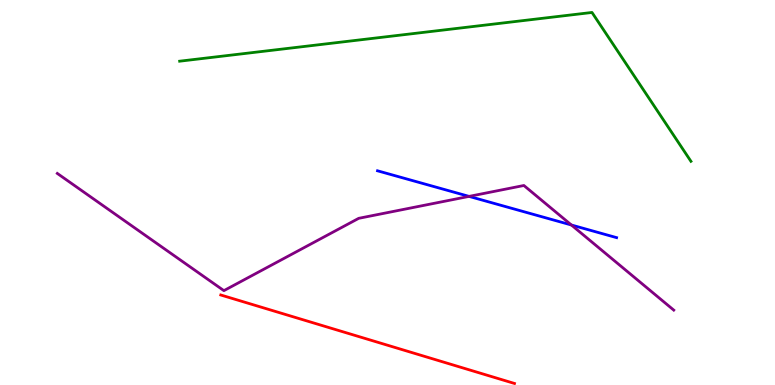[{'lines': ['blue', 'red'], 'intersections': []}, {'lines': ['green', 'red'], 'intersections': []}, {'lines': ['purple', 'red'], 'intersections': []}, {'lines': ['blue', 'green'], 'intersections': []}, {'lines': ['blue', 'purple'], 'intersections': [{'x': 6.05, 'y': 4.9}, {'x': 7.37, 'y': 4.16}]}, {'lines': ['green', 'purple'], 'intersections': []}]